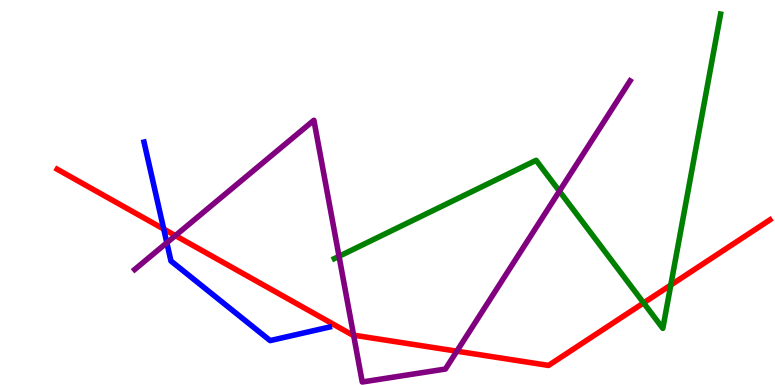[{'lines': ['blue', 'red'], 'intersections': [{'x': 2.11, 'y': 4.05}]}, {'lines': ['green', 'red'], 'intersections': [{'x': 8.3, 'y': 2.13}, {'x': 8.66, 'y': 2.6}]}, {'lines': ['purple', 'red'], 'intersections': [{'x': 2.26, 'y': 3.88}, {'x': 4.56, 'y': 1.29}, {'x': 5.89, 'y': 0.878}]}, {'lines': ['blue', 'green'], 'intersections': []}, {'lines': ['blue', 'purple'], 'intersections': [{'x': 2.15, 'y': 3.69}]}, {'lines': ['green', 'purple'], 'intersections': [{'x': 4.37, 'y': 3.34}, {'x': 7.22, 'y': 5.03}]}]